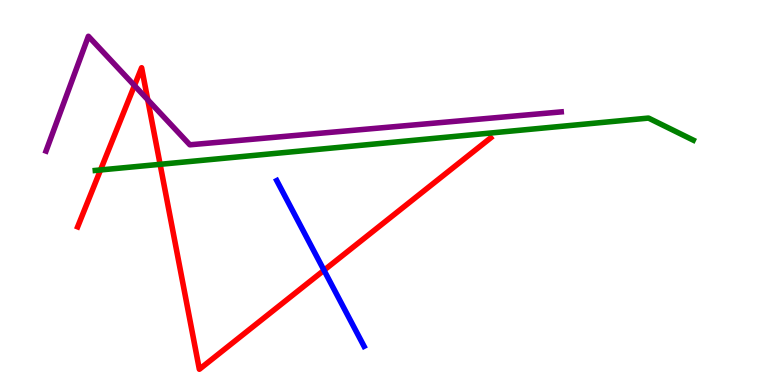[{'lines': ['blue', 'red'], 'intersections': [{'x': 4.18, 'y': 2.98}]}, {'lines': ['green', 'red'], 'intersections': [{'x': 1.3, 'y': 5.59}, {'x': 2.07, 'y': 5.73}]}, {'lines': ['purple', 'red'], 'intersections': [{'x': 1.73, 'y': 7.78}, {'x': 1.91, 'y': 7.41}]}, {'lines': ['blue', 'green'], 'intersections': []}, {'lines': ['blue', 'purple'], 'intersections': []}, {'lines': ['green', 'purple'], 'intersections': []}]